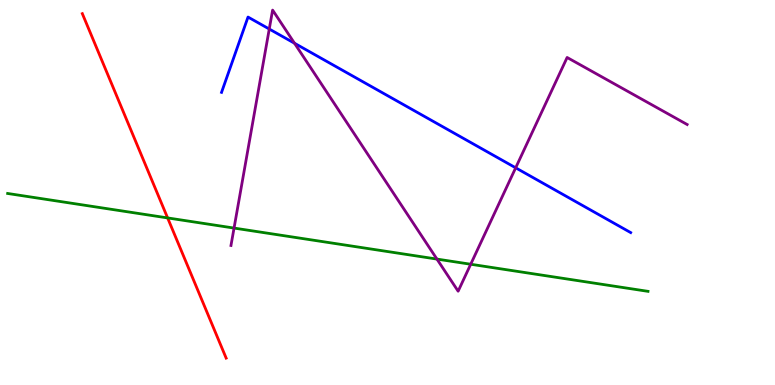[{'lines': ['blue', 'red'], 'intersections': []}, {'lines': ['green', 'red'], 'intersections': [{'x': 2.16, 'y': 4.34}]}, {'lines': ['purple', 'red'], 'intersections': []}, {'lines': ['blue', 'green'], 'intersections': []}, {'lines': ['blue', 'purple'], 'intersections': [{'x': 3.47, 'y': 9.25}, {'x': 3.8, 'y': 8.88}, {'x': 6.65, 'y': 5.64}]}, {'lines': ['green', 'purple'], 'intersections': [{'x': 3.02, 'y': 4.08}, {'x': 5.64, 'y': 3.27}, {'x': 6.07, 'y': 3.14}]}]